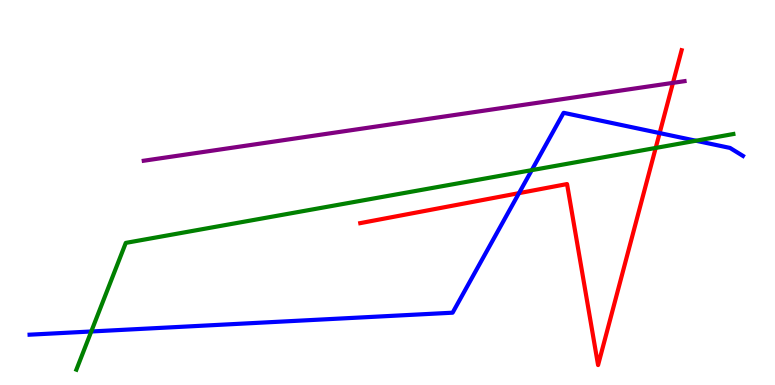[{'lines': ['blue', 'red'], 'intersections': [{'x': 6.7, 'y': 4.98}, {'x': 8.51, 'y': 6.54}]}, {'lines': ['green', 'red'], 'intersections': [{'x': 8.46, 'y': 6.16}]}, {'lines': ['purple', 'red'], 'intersections': [{'x': 8.68, 'y': 7.85}]}, {'lines': ['blue', 'green'], 'intersections': [{'x': 1.18, 'y': 1.39}, {'x': 6.86, 'y': 5.58}, {'x': 8.98, 'y': 6.34}]}, {'lines': ['blue', 'purple'], 'intersections': []}, {'lines': ['green', 'purple'], 'intersections': []}]